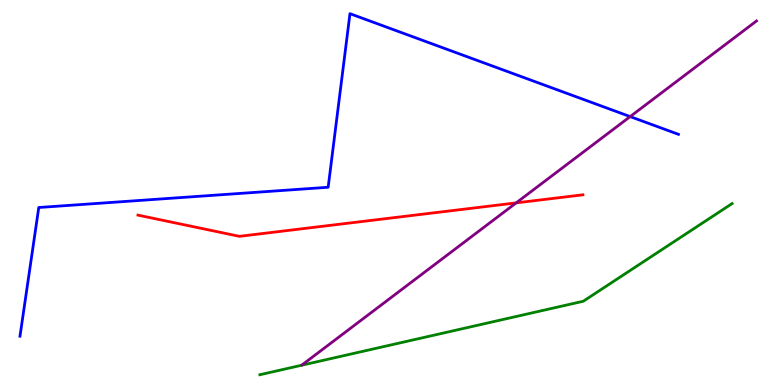[{'lines': ['blue', 'red'], 'intersections': []}, {'lines': ['green', 'red'], 'intersections': []}, {'lines': ['purple', 'red'], 'intersections': [{'x': 6.66, 'y': 4.73}]}, {'lines': ['blue', 'green'], 'intersections': []}, {'lines': ['blue', 'purple'], 'intersections': [{'x': 8.13, 'y': 6.97}]}, {'lines': ['green', 'purple'], 'intersections': []}]